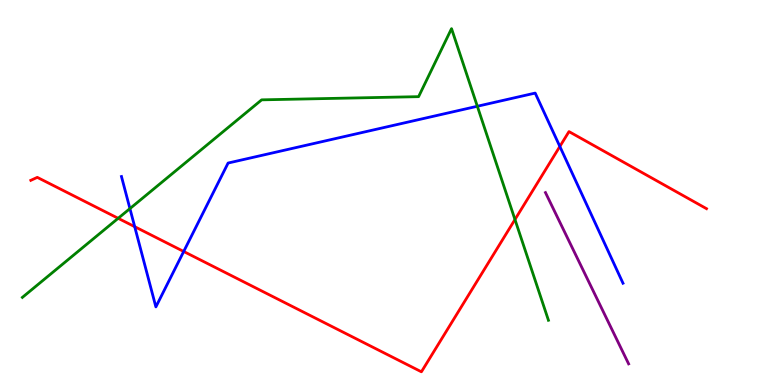[{'lines': ['blue', 'red'], 'intersections': [{'x': 1.74, 'y': 4.11}, {'x': 2.37, 'y': 3.47}, {'x': 7.22, 'y': 6.2}]}, {'lines': ['green', 'red'], 'intersections': [{'x': 1.52, 'y': 4.33}, {'x': 6.64, 'y': 4.3}]}, {'lines': ['purple', 'red'], 'intersections': []}, {'lines': ['blue', 'green'], 'intersections': [{'x': 1.68, 'y': 4.58}, {'x': 6.16, 'y': 7.24}]}, {'lines': ['blue', 'purple'], 'intersections': []}, {'lines': ['green', 'purple'], 'intersections': []}]